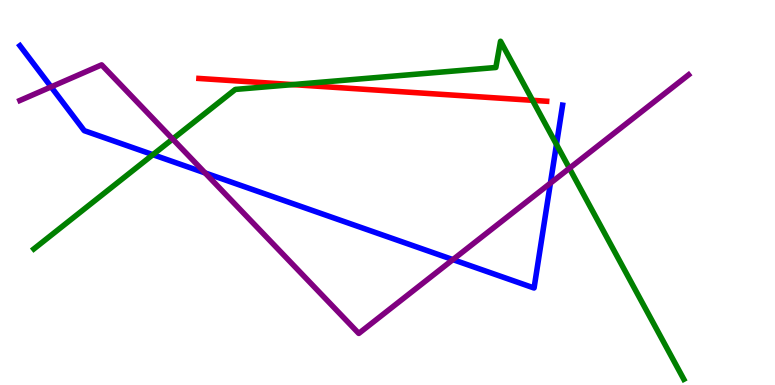[{'lines': ['blue', 'red'], 'intersections': []}, {'lines': ['green', 'red'], 'intersections': [{'x': 3.78, 'y': 7.8}, {'x': 6.87, 'y': 7.39}]}, {'lines': ['purple', 'red'], 'intersections': []}, {'lines': ['blue', 'green'], 'intersections': [{'x': 1.97, 'y': 5.98}, {'x': 7.18, 'y': 6.25}]}, {'lines': ['blue', 'purple'], 'intersections': [{'x': 0.659, 'y': 7.74}, {'x': 2.65, 'y': 5.51}, {'x': 5.84, 'y': 3.26}, {'x': 7.1, 'y': 5.24}]}, {'lines': ['green', 'purple'], 'intersections': [{'x': 2.23, 'y': 6.39}, {'x': 7.35, 'y': 5.63}]}]